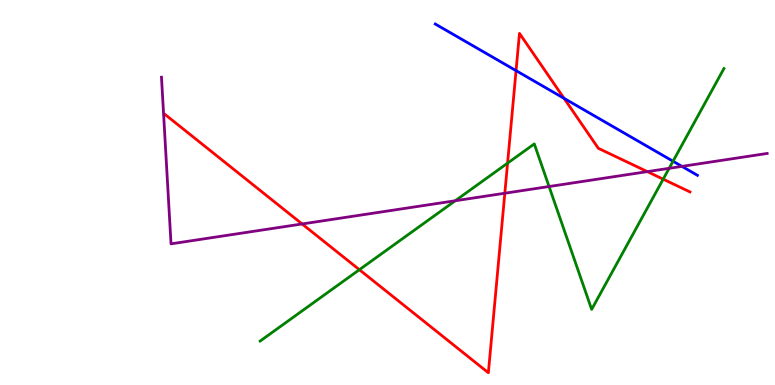[{'lines': ['blue', 'red'], 'intersections': [{'x': 6.66, 'y': 8.17}, {'x': 7.28, 'y': 7.45}]}, {'lines': ['green', 'red'], 'intersections': [{'x': 4.64, 'y': 2.99}, {'x': 6.55, 'y': 5.76}, {'x': 8.56, 'y': 5.35}]}, {'lines': ['purple', 'red'], 'intersections': [{'x': 3.9, 'y': 4.18}, {'x': 6.51, 'y': 4.98}, {'x': 8.35, 'y': 5.54}]}, {'lines': ['blue', 'green'], 'intersections': [{'x': 8.68, 'y': 5.81}]}, {'lines': ['blue', 'purple'], 'intersections': [{'x': 8.8, 'y': 5.68}]}, {'lines': ['green', 'purple'], 'intersections': [{'x': 5.87, 'y': 4.79}, {'x': 7.08, 'y': 5.16}, {'x': 8.63, 'y': 5.63}]}]